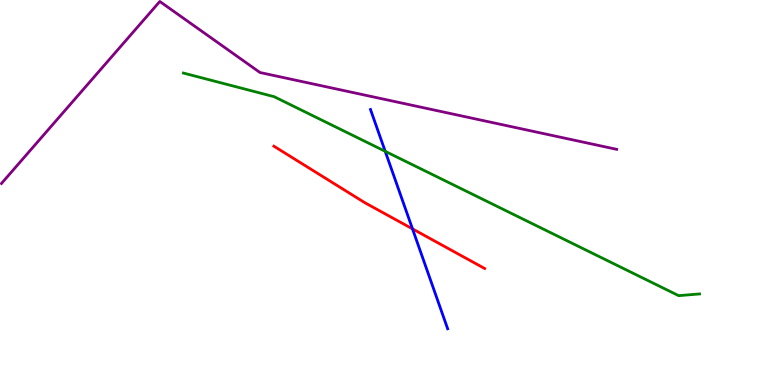[{'lines': ['blue', 'red'], 'intersections': [{'x': 5.32, 'y': 4.06}]}, {'lines': ['green', 'red'], 'intersections': []}, {'lines': ['purple', 'red'], 'intersections': []}, {'lines': ['blue', 'green'], 'intersections': [{'x': 4.97, 'y': 6.07}]}, {'lines': ['blue', 'purple'], 'intersections': []}, {'lines': ['green', 'purple'], 'intersections': []}]